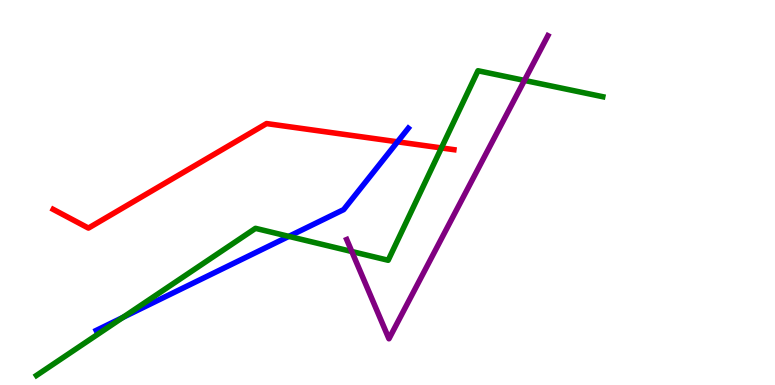[{'lines': ['blue', 'red'], 'intersections': [{'x': 5.13, 'y': 6.32}]}, {'lines': ['green', 'red'], 'intersections': [{'x': 5.7, 'y': 6.16}]}, {'lines': ['purple', 'red'], 'intersections': []}, {'lines': ['blue', 'green'], 'intersections': [{'x': 1.59, 'y': 1.76}, {'x': 3.73, 'y': 3.86}]}, {'lines': ['blue', 'purple'], 'intersections': []}, {'lines': ['green', 'purple'], 'intersections': [{'x': 4.54, 'y': 3.47}, {'x': 6.77, 'y': 7.91}]}]